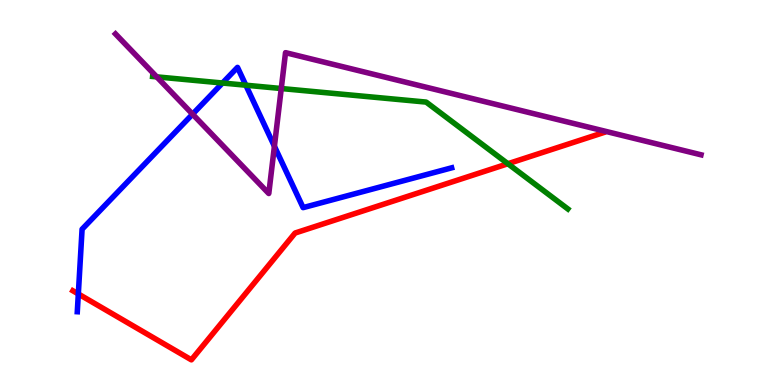[{'lines': ['blue', 'red'], 'intersections': [{'x': 1.01, 'y': 2.36}]}, {'lines': ['green', 'red'], 'intersections': [{'x': 6.55, 'y': 5.75}]}, {'lines': ['purple', 'red'], 'intersections': []}, {'lines': ['blue', 'green'], 'intersections': [{'x': 2.87, 'y': 7.84}, {'x': 3.17, 'y': 7.79}]}, {'lines': ['blue', 'purple'], 'intersections': [{'x': 2.48, 'y': 7.03}, {'x': 3.54, 'y': 6.2}]}, {'lines': ['green', 'purple'], 'intersections': [{'x': 2.02, 'y': 8.0}, {'x': 3.63, 'y': 7.7}]}]